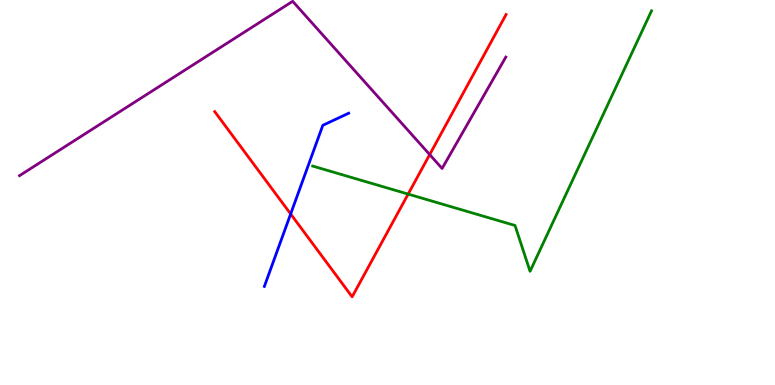[{'lines': ['blue', 'red'], 'intersections': [{'x': 3.75, 'y': 4.44}]}, {'lines': ['green', 'red'], 'intersections': [{'x': 5.27, 'y': 4.96}]}, {'lines': ['purple', 'red'], 'intersections': [{'x': 5.54, 'y': 5.98}]}, {'lines': ['blue', 'green'], 'intersections': []}, {'lines': ['blue', 'purple'], 'intersections': []}, {'lines': ['green', 'purple'], 'intersections': []}]